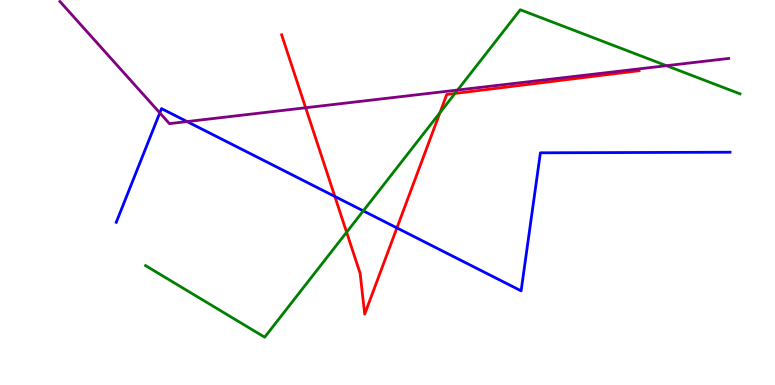[{'lines': ['blue', 'red'], 'intersections': [{'x': 4.32, 'y': 4.9}, {'x': 5.12, 'y': 4.08}]}, {'lines': ['green', 'red'], 'intersections': [{'x': 4.47, 'y': 3.97}, {'x': 5.68, 'y': 7.07}, {'x': 5.87, 'y': 7.57}]}, {'lines': ['purple', 'red'], 'intersections': [{'x': 3.94, 'y': 7.2}]}, {'lines': ['blue', 'green'], 'intersections': [{'x': 4.69, 'y': 4.52}]}, {'lines': ['blue', 'purple'], 'intersections': [{'x': 2.06, 'y': 7.07}, {'x': 2.41, 'y': 6.84}]}, {'lines': ['green', 'purple'], 'intersections': [{'x': 5.9, 'y': 7.66}, {'x': 8.6, 'y': 8.29}]}]